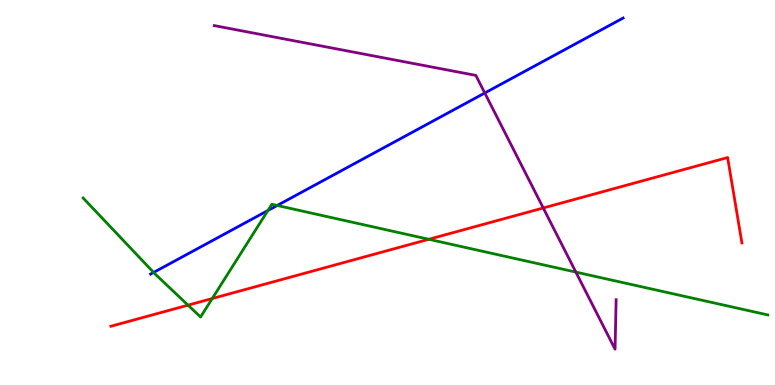[{'lines': ['blue', 'red'], 'intersections': []}, {'lines': ['green', 'red'], 'intersections': [{'x': 2.43, 'y': 2.07}, {'x': 2.74, 'y': 2.25}, {'x': 5.53, 'y': 3.78}]}, {'lines': ['purple', 'red'], 'intersections': [{'x': 7.01, 'y': 4.6}]}, {'lines': ['blue', 'green'], 'intersections': [{'x': 1.98, 'y': 2.92}, {'x': 3.46, 'y': 4.53}, {'x': 3.58, 'y': 4.66}]}, {'lines': ['blue', 'purple'], 'intersections': [{'x': 6.26, 'y': 7.58}]}, {'lines': ['green', 'purple'], 'intersections': [{'x': 7.43, 'y': 2.93}]}]